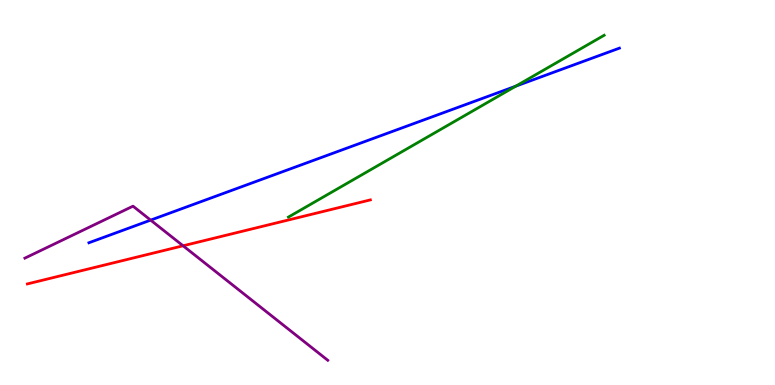[{'lines': ['blue', 'red'], 'intersections': []}, {'lines': ['green', 'red'], 'intersections': []}, {'lines': ['purple', 'red'], 'intersections': [{'x': 2.36, 'y': 3.62}]}, {'lines': ['blue', 'green'], 'intersections': [{'x': 6.65, 'y': 7.76}]}, {'lines': ['blue', 'purple'], 'intersections': [{'x': 1.94, 'y': 4.28}]}, {'lines': ['green', 'purple'], 'intersections': []}]